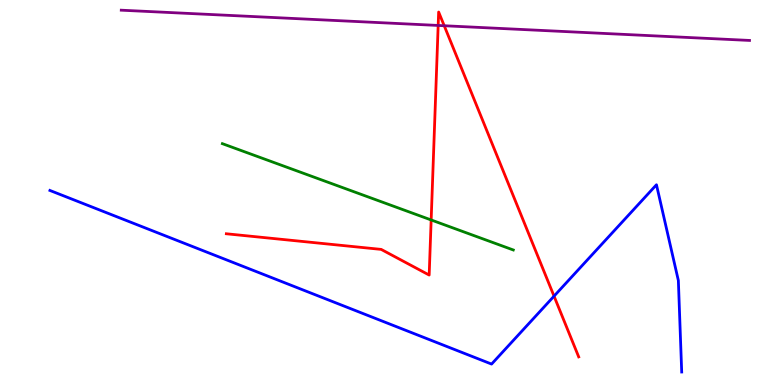[{'lines': ['blue', 'red'], 'intersections': [{'x': 7.15, 'y': 2.31}]}, {'lines': ['green', 'red'], 'intersections': [{'x': 5.56, 'y': 4.29}]}, {'lines': ['purple', 'red'], 'intersections': [{'x': 5.65, 'y': 9.34}, {'x': 5.73, 'y': 9.33}]}, {'lines': ['blue', 'green'], 'intersections': []}, {'lines': ['blue', 'purple'], 'intersections': []}, {'lines': ['green', 'purple'], 'intersections': []}]